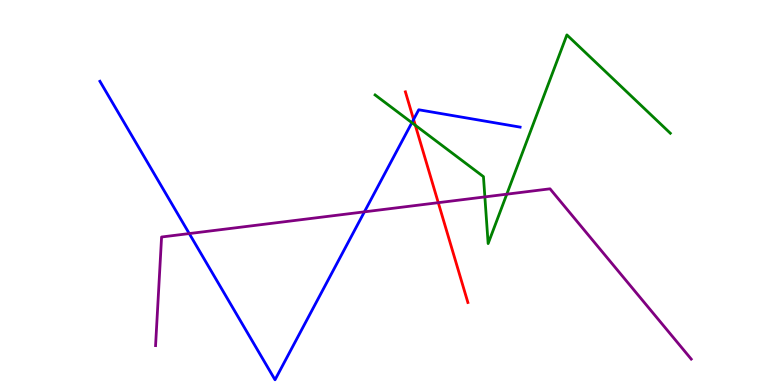[{'lines': ['blue', 'red'], 'intersections': [{'x': 5.34, 'y': 6.9}]}, {'lines': ['green', 'red'], 'intersections': [{'x': 5.36, 'y': 6.75}]}, {'lines': ['purple', 'red'], 'intersections': [{'x': 5.66, 'y': 4.74}]}, {'lines': ['blue', 'green'], 'intersections': [{'x': 5.31, 'y': 6.81}]}, {'lines': ['blue', 'purple'], 'intersections': [{'x': 2.44, 'y': 3.93}, {'x': 4.7, 'y': 4.5}]}, {'lines': ['green', 'purple'], 'intersections': [{'x': 6.26, 'y': 4.89}, {'x': 6.54, 'y': 4.96}]}]